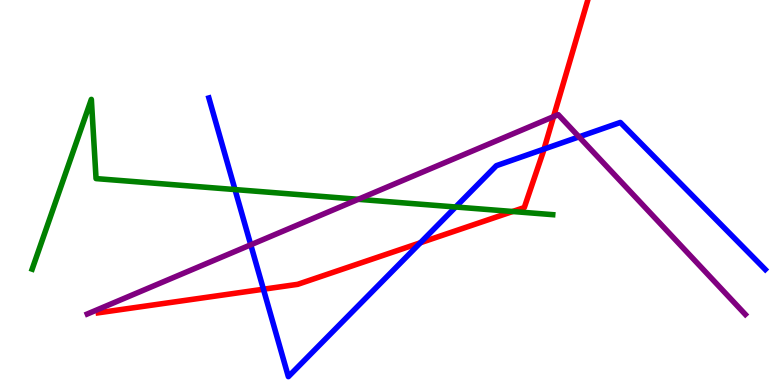[{'lines': ['blue', 'red'], 'intersections': [{'x': 3.4, 'y': 2.49}, {'x': 5.42, 'y': 3.69}, {'x': 7.02, 'y': 6.13}]}, {'lines': ['green', 'red'], 'intersections': [{'x': 6.61, 'y': 4.51}]}, {'lines': ['purple', 'red'], 'intersections': [{'x': 7.14, 'y': 6.97}]}, {'lines': ['blue', 'green'], 'intersections': [{'x': 3.03, 'y': 5.08}, {'x': 5.88, 'y': 4.62}]}, {'lines': ['blue', 'purple'], 'intersections': [{'x': 3.24, 'y': 3.64}, {'x': 7.47, 'y': 6.45}]}, {'lines': ['green', 'purple'], 'intersections': [{'x': 4.62, 'y': 4.82}]}]